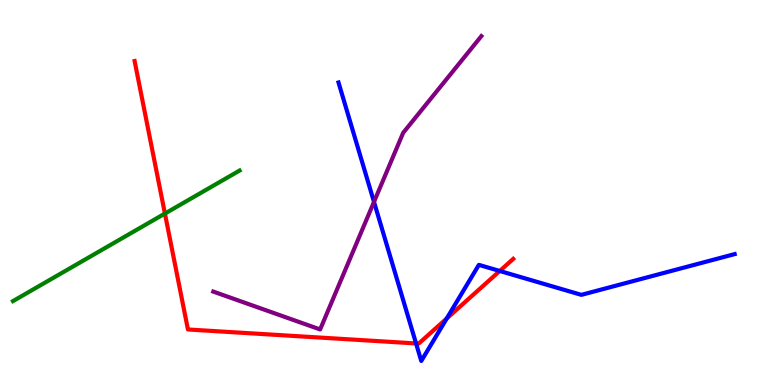[{'lines': ['blue', 'red'], 'intersections': [{'x': 5.37, 'y': 1.08}, {'x': 5.76, 'y': 1.73}, {'x': 6.45, 'y': 2.96}]}, {'lines': ['green', 'red'], 'intersections': [{'x': 2.13, 'y': 4.45}]}, {'lines': ['purple', 'red'], 'intersections': []}, {'lines': ['blue', 'green'], 'intersections': []}, {'lines': ['blue', 'purple'], 'intersections': [{'x': 4.83, 'y': 4.76}]}, {'lines': ['green', 'purple'], 'intersections': []}]